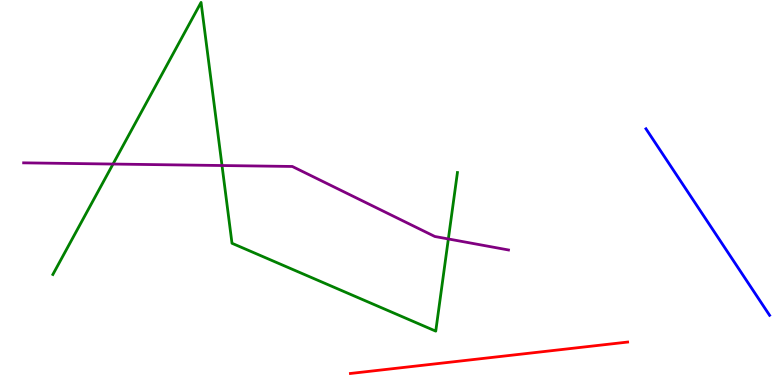[{'lines': ['blue', 'red'], 'intersections': []}, {'lines': ['green', 'red'], 'intersections': []}, {'lines': ['purple', 'red'], 'intersections': []}, {'lines': ['blue', 'green'], 'intersections': []}, {'lines': ['blue', 'purple'], 'intersections': []}, {'lines': ['green', 'purple'], 'intersections': [{'x': 1.46, 'y': 5.74}, {'x': 2.86, 'y': 5.7}, {'x': 5.79, 'y': 3.79}]}]